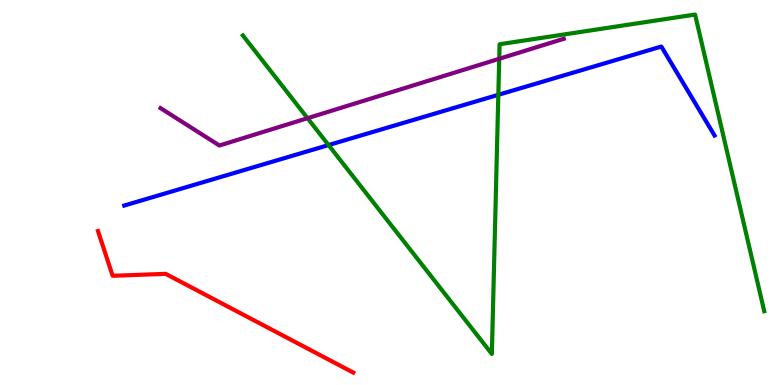[{'lines': ['blue', 'red'], 'intersections': []}, {'lines': ['green', 'red'], 'intersections': []}, {'lines': ['purple', 'red'], 'intersections': []}, {'lines': ['blue', 'green'], 'intersections': [{'x': 4.24, 'y': 6.23}, {'x': 6.43, 'y': 7.54}]}, {'lines': ['blue', 'purple'], 'intersections': []}, {'lines': ['green', 'purple'], 'intersections': [{'x': 3.97, 'y': 6.93}, {'x': 6.44, 'y': 8.47}]}]